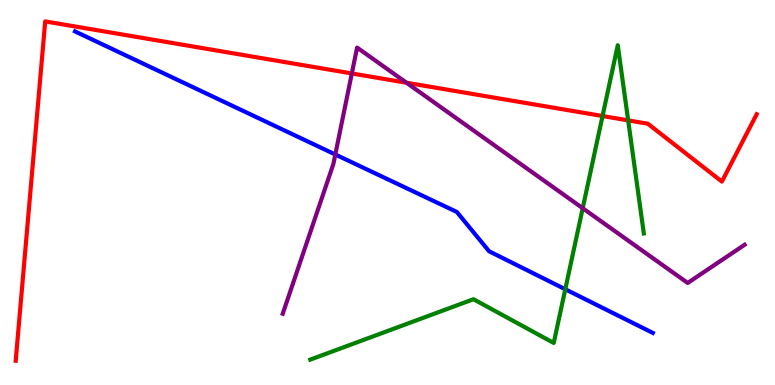[{'lines': ['blue', 'red'], 'intersections': []}, {'lines': ['green', 'red'], 'intersections': [{'x': 7.77, 'y': 6.99}, {'x': 8.11, 'y': 6.87}]}, {'lines': ['purple', 'red'], 'intersections': [{'x': 4.54, 'y': 8.09}, {'x': 5.25, 'y': 7.85}]}, {'lines': ['blue', 'green'], 'intersections': [{'x': 7.29, 'y': 2.49}]}, {'lines': ['blue', 'purple'], 'intersections': [{'x': 4.33, 'y': 5.99}]}, {'lines': ['green', 'purple'], 'intersections': [{'x': 7.52, 'y': 4.59}]}]